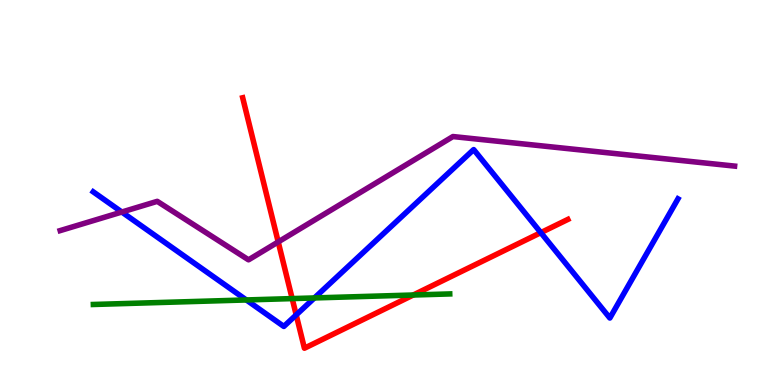[{'lines': ['blue', 'red'], 'intersections': [{'x': 3.82, 'y': 1.82}, {'x': 6.98, 'y': 3.96}]}, {'lines': ['green', 'red'], 'intersections': [{'x': 3.77, 'y': 2.24}, {'x': 5.33, 'y': 2.34}]}, {'lines': ['purple', 'red'], 'intersections': [{'x': 3.59, 'y': 3.72}]}, {'lines': ['blue', 'green'], 'intersections': [{'x': 3.18, 'y': 2.21}, {'x': 4.06, 'y': 2.26}]}, {'lines': ['blue', 'purple'], 'intersections': [{'x': 1.57, 'y': 4.49}]}, {'lines': ['green', 'purple'], 'intersections': []}]